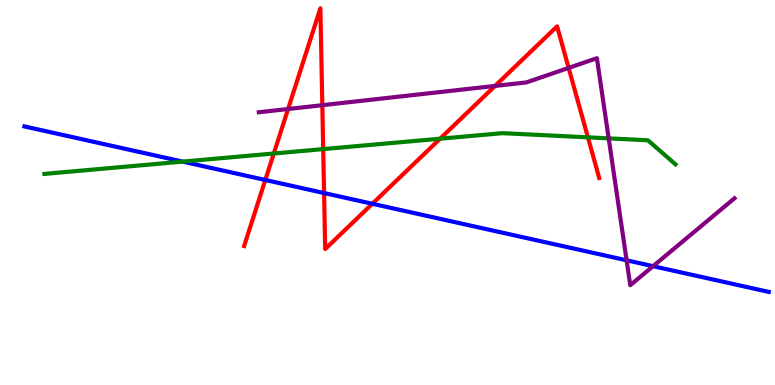[{'lines': ['blue', 'red'], 'intersections': [{'x': 3.42, 'y': 5.33}, {'x': 4.18, 'y': 4.99}, {'x': 4.8, 'y': 4.71}]}, {'lines': ['green', 'red'], 'intersections': [{'x': 3.53, 'y': 6.01}, {'x': 4.17, 'y': 6.13}, {'x': 5.68, 'y': 6.4}, {'x': 7.59, 'y': 6.43}]}, {'lines': ['purple', 'red'], 'intersections': [{'x': 3.72, 'y': 7.17}, {'x': 4.16, 'y': 7.27}, {'x': 6.39, 'y': 7.77}, {'x': 7.34, 'y': 8.24}]}, {'lines': ['blue', 'green'], 'intersections': [{'x': 2.36, 'y': 5.8}]}, {'lines': ['blue', 'purple'], 'intersections': [{'x': 8.09, 'y': 3.24}, {'x': 8.43, 'y': 3.09}]}, {'lines': ['green', 'purple'], 'intersections': [{'x': 7.85, 'y': 6.41}]}]